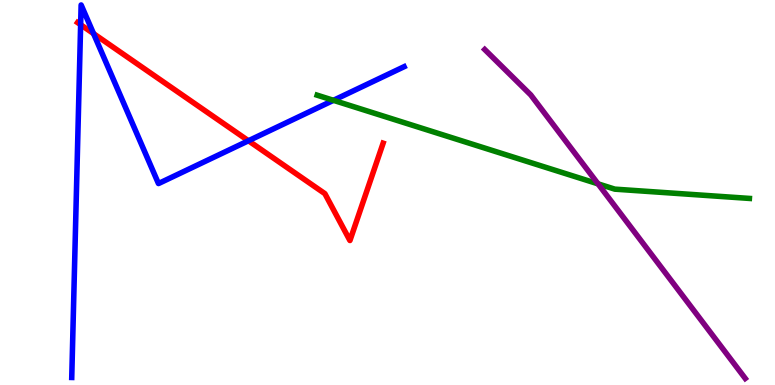[{'lines': ['blue', 'red'], 'intersections': [{'x': 1.04, 'y': 9.36}, {'x': 1.21, 'y': 9.13}, {'x': 3.21, 'y': 6.34}]}, {'lines': ['green', 'red'], 'intersections': []}, {'lines': ['purple', 'red'], 'intersections': []}, {'lines': ['blue', 'green'], 'intersections': [{'x': 4.3, 'y': 7.39}]}, {'lines': ['blue', 'purple'], 'intersections': []}, {'lines': ['green', 'purple'], 'intersections': [{'x': 7.72, 'y': 5.22}]}]